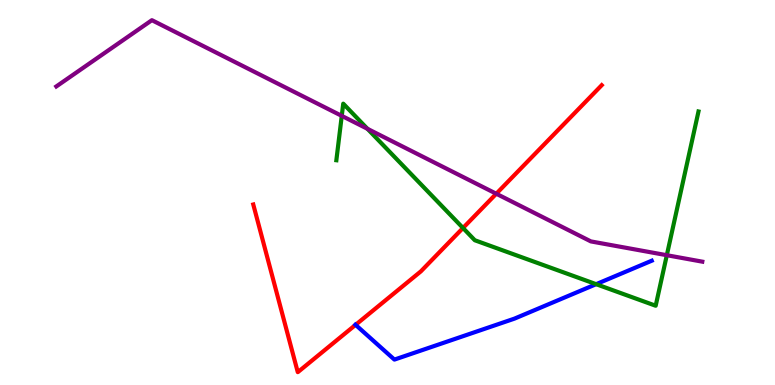[{'lines': ['blue', 'red'], 'intersections': [{'x': 4.59, 'y': 1.56}]}, {'lines': ['green', 'red'], 'intersections': [{'x': 5.97, 'y': 4.08}]}, {'lines': ['purple', 'red'], 'intersections': [{'x': 6.4, 'y': 4.97}]}, {'lines': ['blue', 'green'], 'intersections': [{'x': 7.69, 'y': 2.62}]}, {'lines': ['blue', 'purple'], 'intersections': []}, {'lines': ['green', 'purple'], 'intersections': [{'x': 4.41, 'y': 6.99}, {'x': 4.74, 'y': 6.65}, {'x': 8.6, 'y': 3.37}]}]